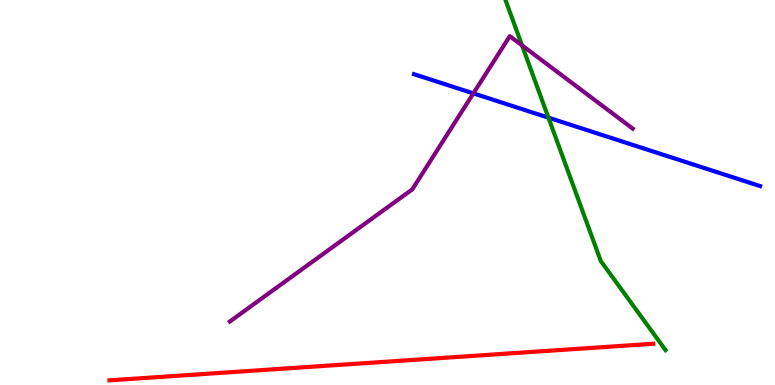[{'lines': ['blue', 'red'], 'intersections': []}, {'lines': ['green', 'red'], 'intersections': []}, {'lines': ['purple', 'red'], 'intersections': []}, {'lines': ['blue', 'green'], 'intersections': [{'x': 7.08, 'y': 6.94}]}, {'lines': ['blue', 'purple'], 'intersections': [{'x': 6.11, 'y': 7.57}]}, {'lines': ['green', 'purple'], 'intersections': [{'x': 6.74, 'y': 8.82}]}]